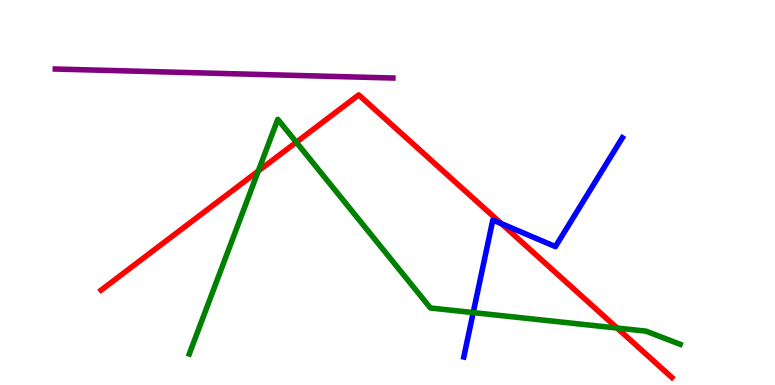[{'lines': ['blue', 'red'], 'intersections': [{'x': 6.47, 'y': 4.19}]}, {'lines': ['green', 'red'], 'intersections': [{'x': 3.33, 'y': 5.56}, {'x': 3.82, 'y': 6.31}, {'x': 7.96, 'y': 1.48}]}, {'lines': ['purple', 'red'], 'intersections': []}, {'lines': ['blue', 'green'], 'intersections': [{'x': 6.11, 'y': 1.88}]}, {'lines': ['blue', 'purple'], 'intersections': []}, {'lines': ['green', 'purple'], 'intersections': []}]